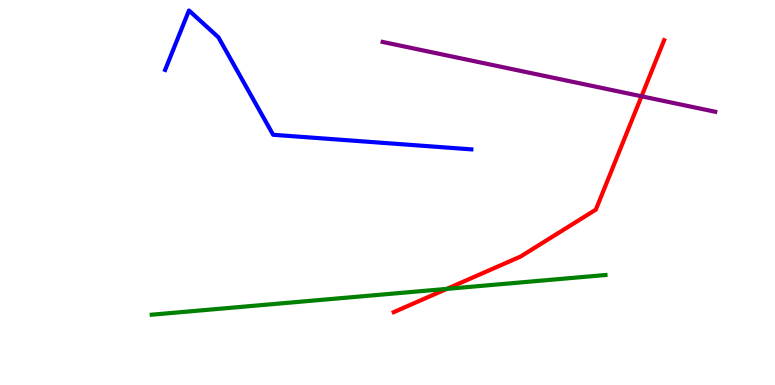[{'lines': ['blue', 'red'], 'intersections': []}, {'lines': ['green', 'red'], 'intersections': [{'x': 5.77, 'y': 2.5}]}, {'lines': ['purple', 'red'], 'intersections': [{'x': 8.28, 'y': 7.5}]}, {'lines': ['blue', 'green'], 'intersections': []}, {'lines': ['blue', 'purple'], 'intersections': []}, {'lines': ['green', 'purple'], 'intersections': []}]